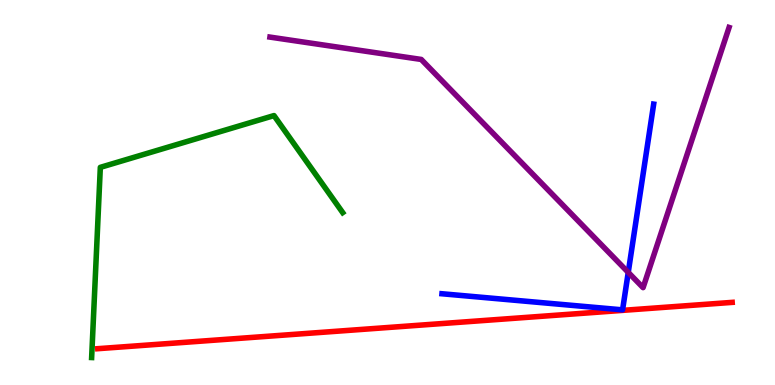[{'lines': ['blue', 'red'], 'intersections': []}, {'lines': ['green', 'red'], 'intersections': []}, {'lines': ['purple', 'red'], 'intersections': []}, {'lines': ['blue', 'green'], 'intersections': []}, {'lines': ['blue', 'purple'], 'intersections': [{'x': 8.11, 'y': 2.93}]}, {'lines': ['green', 'purple'], 'intersections': []}]